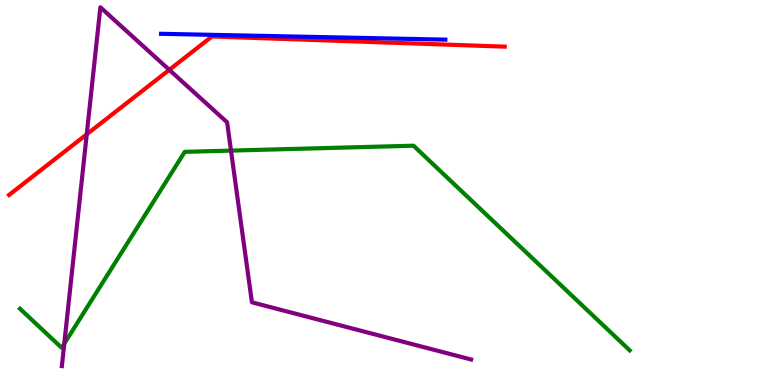[{'lines': ['blue', 'red'], 'intersections': []}, {'lines': ['green', 'red'], 'intersections': []}, {'lines': ['purple', 'red'], 'intersections': [{'x': 1.12, 'y': 6.51}, {'x': 2.18, 'y': 8.19}]}, {'lines': ['blue', 'green'], 'intersections': []}, {'lines': ['blue', 'purple'], 'intersections': []}, {'lines': ['green', 'purple'], 'intersections': [{'x': 0.829, 'y': 1.07}, {'x': 2.98, 'y': 6.09}]}]